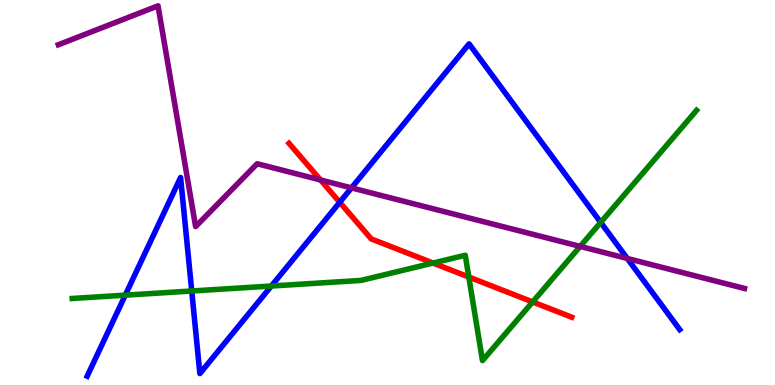[{'lines': ['blue', 'red'], 'intersections': [{'x': 4.38, 'y': 4.75}]}, {'lines': ['green', 'red'], 'intersections': [{'x': 5.59, 'y': 3.17}, {'x': 6.05, 'y': 2.8}, {'x': 6.87, 'y': 2.16}]}, {'lines': ['purple', 'red'], 'intersections': [{'x': 4.14, 'y': 5.33}]}, {'lines': ['blue', 'green'], 'intersections': [{'x': 1.62, 'y': 2.33}, {'x': 2.47, 'y': 2.44}, {'x': 3.5, 'y': 2.57}, {'x': 7.75, 'y': 4.22}]}, {'lines': ['blue', 'purple'], 'intersections': [{'x': 4.54, 'y': 5.12}, {'x': 8.09, 'y': 3.29}]}, {'lines': ['green', 'purple'], 'intersections': [{'x': 7.49, 'y': 3.6}]}]